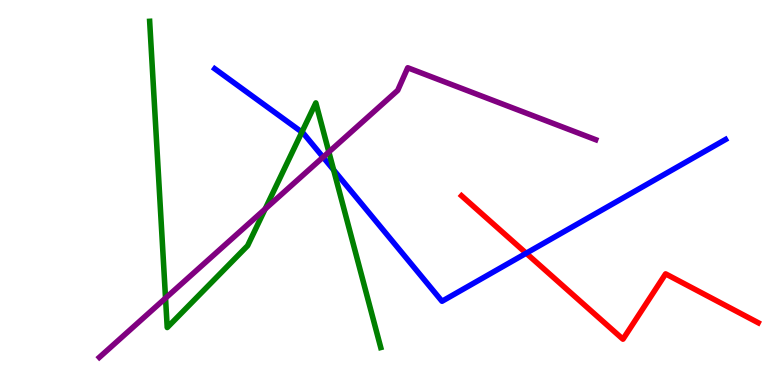[{'lines': ['blue', 'red'], 'intersections': [{'x': 6.79, 'y': 3.42}]}, {'lines': ['green', 'red'], 'intersections': []}, {'lines': ['purple', 'red'], 'intersections': []}, {'lines': ['blue', 'green'], 'intersections': [{'x': 3.9, 'y': 6.57}, {'x': 4.3, 'y': 5.59}]}, {'lines': ['blue', 'purple'], 'intersections': [{'x': 4.17, 'y': 5.92}]}, {'lines': ['green', 'purple'], 'intersections': [{'x': 2.14, 'y': 2.26}, {'x': 3.42, 'y': 4.57}, {'x': 4.24, 'y': 6.05}]}]